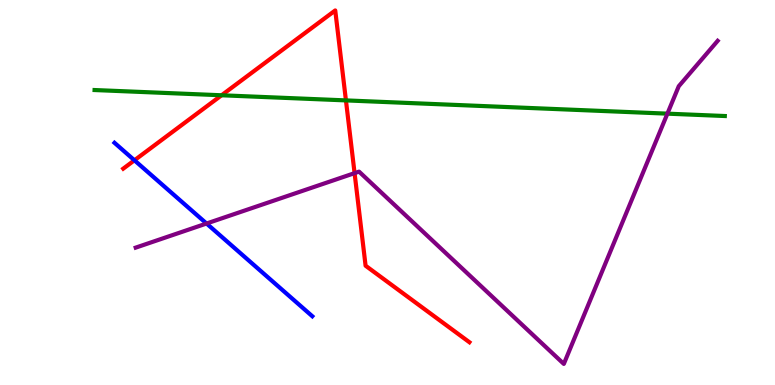[{'lines': ['blue', 'red'], 'intersections': [{'x': 1.73, 'y': 5.84}]}, {'lines': ['green', 'red'], 'intersections': [{'x': 2.86, 'y': 7.53}, {'x': 4.46, 'y': 7.39}]}, {'lines': ['purple', 'red'], 'intersections': [{'x': 4.58, 'y': 5.5}]}, {'lines': ['blue', 'green'], 'intersections': []}, {'lines': ['blue', 'purple'], 'intersections': [{'x': 2.67, 'y': 4.19}]}, {'lines': ['green', 'purple'], 'intersections': [{'x': 8.61, 'y': 7.05}]}]